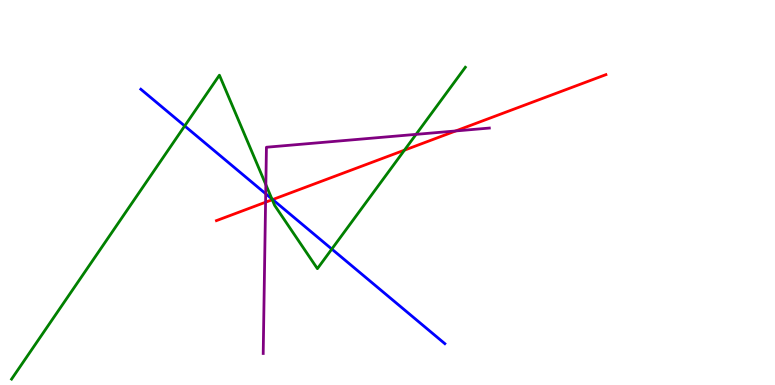[{'lines': ['blue', 'red'], 'intersections': [{'x': 3.52, 'y': 4.82}]}, {'lines': ['green', 'red'], 'intersections': [{'x': 3.51, 'y': 4.81}, {'x': 5.22, 'y': 6.1}]}, {'lines': ['purple', 'red'], 'intersections': [{'x': 3.43, 'y': 4.75}, {'x': 5.88, 'y': 6.6}]}, {'lines': ['blue', 'green'], 'intersections': [{'x': 2.38, 'y': 6.73}, {'x': 3.51, 'y': 4.83}, {'x': 4.28, 'y': 3.53}]}, {'lines': ['blue', 'purple'], 'intersections': [{'x': 3.43, 'y': 4.97}]}, {'lines': ['green', 'purple'], 'intersections': [{'x': 3.43, 'y': 5.2}, {'x': 5.37, 'y': 6.51}]}]